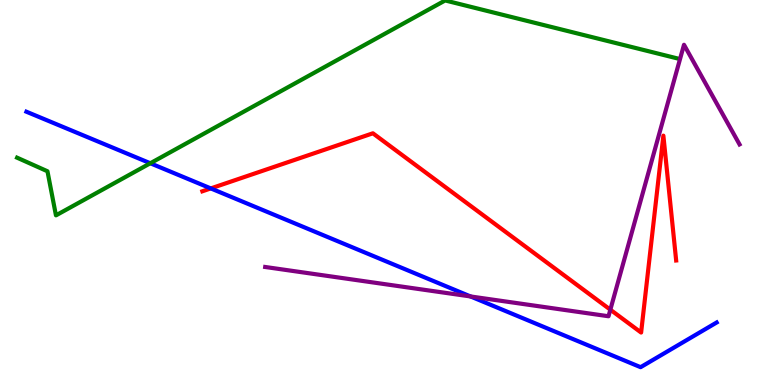[{'lines': ['blue', 'red'], 'intersections': [{'x': 2.72, 'y': 5.11}]}, {'lines': ['green', 'red'], 'intersections': []}, {'lines': ['purple', 'red'], 'intersections': [{'x': 7.88, 'y': 1.96}]}, {'lines': ['blue', 'green'], 'intersections': [{'x': 1.94, 'y': 5.76}]}, {'lines': ['blue', 'purple'], 'intersections': [{'x': 6.07, 'y': 2.3}]}, {'lines': ['green', 'purple'], 'intersections': []}]